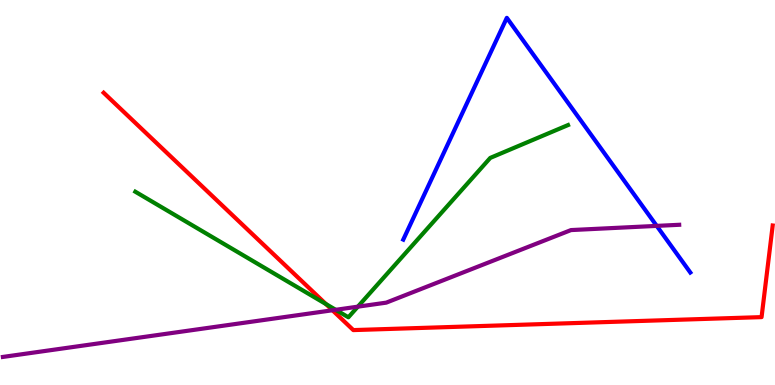[{'lines': ['blue', 'red'], 'intersections': []}, {'lines': ['green', 'red'], 'intersections': [{'x': 4.21, 'y': 2.1}]}, {'lines': ['purple', 'red'], 'intersections': [{'x': 4.29, 'y': 1.94}]}, {'lines': ['blue', 'green'], 'intersections': []}, {'lines': ['blue', 'purple'], 'intersections': [{'x': 8.47, 'y': 4.13}]}, {'lines': ['green', 'purple'], 'intersections': [{'x': 4.33, 'y': 1.95}, {'x': 4.62, 'y': 2.03}]}]